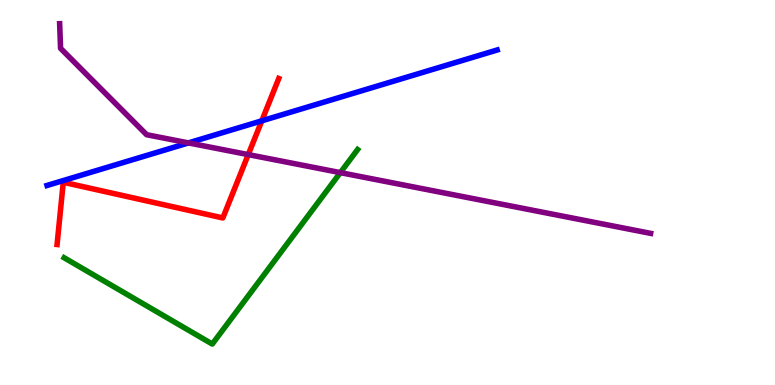[{'lines': ['blue', 'red'], 'intersections': [{'x': 3.38, 'y': 6.86}]}, {'lines': ['green', 'red'], 'intersections': []}, {'lines': ['purple', 'red'], 'intersections': [{'x': 3.2, 'y': 5.98}]}, {'lines': ['blue', 'green'], 'intersections': []}, {'lines': ['blue', 'purple'], 'intersections': [{'x': 2.43, 'y': 6.29}]}, {'lines': ['green', 'purple'], 'intersections': [{'x': 4.39, 'y': 5.52}]}]